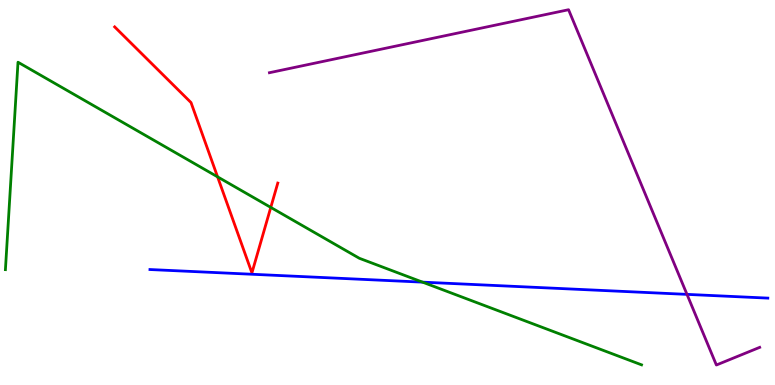[{'lines': ['blue', 'red'], 'intersections': []}, {'lines': ['green', 'red'], 'intersections': [{'x': 2.81, 'y': 5.41}, {'x': 3.49, 'y': 4.61}]}, {'lines': ['purple', 'red'], 'intersections': []}, {'lines': ['blue', 'green'], 'intersections': [{'x': 5.45, 'y': 2.67}]}, {'lines': ['blue', 'purple'], 'intersections': [{'x': 8.86, 'y': 2.35}]}, {'lines': ['green', 'purple'], 'intersections': []}]